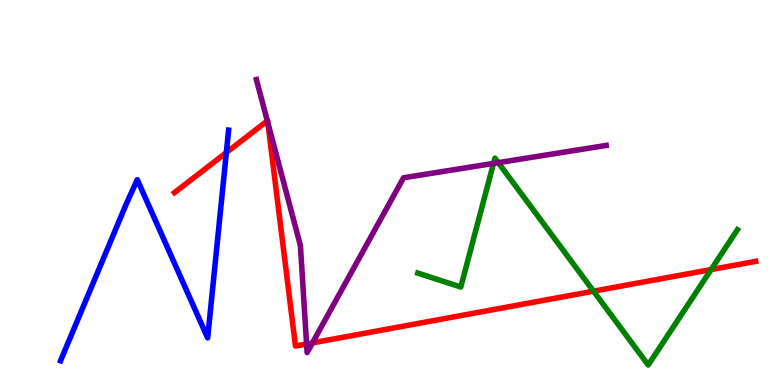[{'lines': ['blue', 'red'], 'intersections': [{'x': 2.92, 'y': 6.04}]}, {'lines': ['green', 'red'], 'intersections': [{'x': 7.66, 'y': 2.44}, {'x': 9.18, 'y': 3.0}]}, {'lines': ['purple', 'red'], 'intersections': [{'x': 3.45, 'y': 6.86}, {'x': 3.46, 'y': 6.81}, {'x': 3.96, 'y': 1.07}, {'x': 4.03, 'y': 1.09}]}, {'lines': ['blue', 'green'], 'intersections': []}, {'lines': ['blue', 'purple'], 'intersections': []}, {'lines': ['green', 'purple'], 'intersections': [{'x': 6.37, 'y': 5.76}, {'x': 6.43, 'y': 5.78}]}]